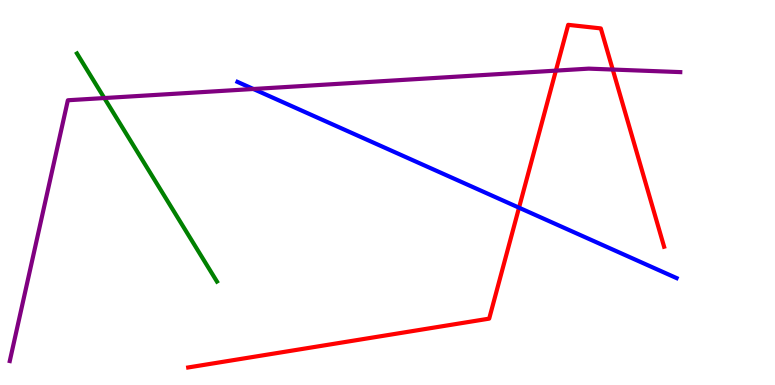[{'lines': ['blue', 'red'], 'intersections': [{'x': 6.7, 'y': 4.61}]}, {'lines': ['green', 'red'], 'intersections': []}, {'lines': ['purple', 'red'], 'intersections': [{'x': 7.17, 'y': 8.17}, {'x': 7.91, 'y': 8.19}]}, {'lines': ['blue', 'green'], 'intersections': []}, {'lines': ['blue', 'purple'], 'intersections': [{'x': 3.27, 'y': 7.69}]}, {'lines': ['green', 'purple'], 'intersections': [{'x': 1.35, 'y': 7.45}]}]